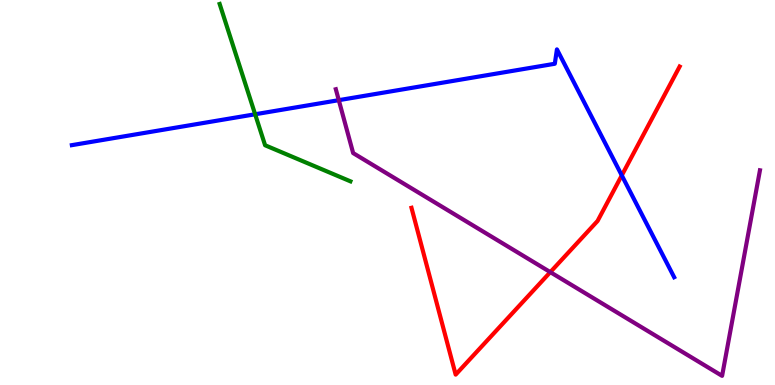[{'lines': ['blue', 'red'], 'intersections': [{'x': 8.02, 'y': 5.44}]}, {'lines': ['green', 'red'], 'intersections': []}, {'lines': ['purple', 'red'], 'intersections': [{'x': 7.1, 'y': 2.93}]}, {'lines': ['blue', 'green'], 'intersections': [{'x': 3.29, 'y': 7.03}]}, {'lines': ['blue', 'purple'], 'intersections': [{'x': 4.37, 'y': 7.4}]}, {'lines': ['green', 'purple'], 'intersections': []}]